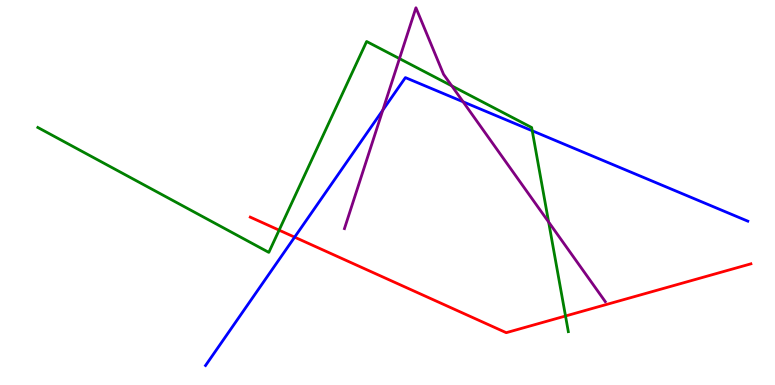[{'lines': ['blue', 'red'], 'intersections': [{'x': 3.8, 'y': 3.84}]}, {'lines': ['green', 'red'], 'intersections': [{'x': 3.6, 'y': 4.02}, {'x': 7.3, 'y': 1.79}]}, {'lines': ['purple', 'red'], 'intersections': []}, {'lines': ['blue', 'green'], 'intersections': [{'x': 6.87, 'y': 6.6}]}, {'lines': ['blue', 'purple'], 'intersections': [{'x': 4.94, 'y': 7.14}, {'x': 5.98, 'y': 7.36}]}, {'lines': ['green', 'purple'], 'intersections': [{'x': 5.15, 'y': 8.48}, {'x': 5.83, 'y': 7.77}, {'x': 7.08, 'y': 4.23}]}]